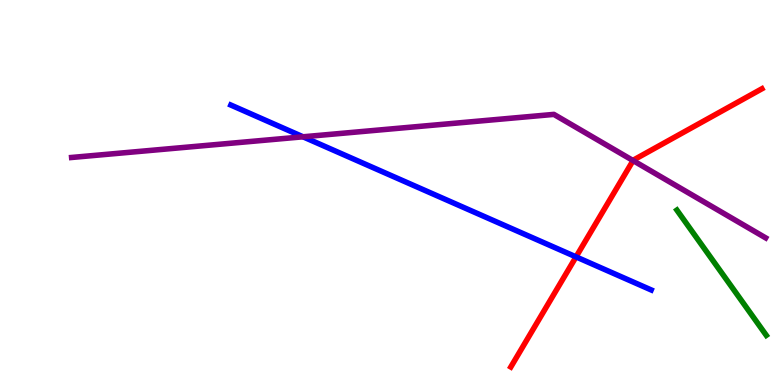[{'lines': ['blue', 'red'], 'intersections': [{'x': 7.43, 'y': 3.33}]}, {'lines': ['green', 'red'], 'intersections': []}, {'lines': ['purple', 'red'], 'intersections': [{'x': 8.17, 'y': 5.83}]}, {'lines': ['blue', 'green'], 'intersections': []}, {'lines': ['blue', 'purple'], 'intersections': [{'x': 3.91, 'y': 6.45}]}, {'lines': ['green', 'purple'], 'intersections': []}]